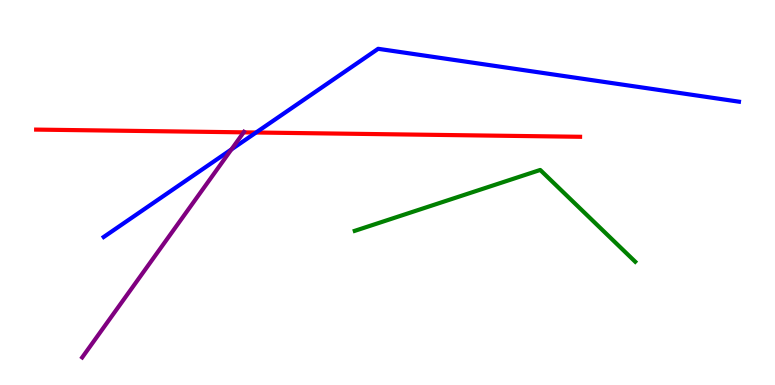[{'lines': ['blue', 'red'], 'intersections': [{'x': 3.3, 'y': 6.56}]}, {'lines': ['green', 'red'], 'intersections': []}, {'lines': ['purple', 'red'], 'intersections': [{'x': 3.14, 'y': 6.56}]}, {'lines': ['blue', 'green'], 'intersections': []}, {'lines': ['blue', 'purple'], 'intersections': [{'x': 2.99, 'y': 6.12}]}, {'lines': ['green', 'purple'], 'intersections': []}]